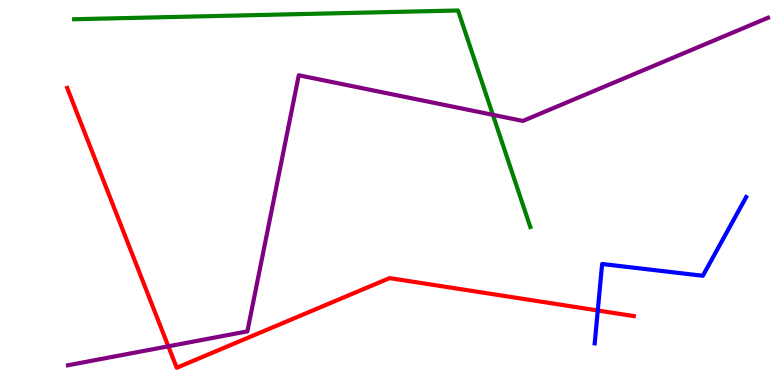[{'lines': ['blue', 'red'], 'intersections': [{'x': 7.71, 'y': 1.94}]}, {'lines': ['green', 'red'], 'intersections': []}, {'lines': ['purple', 'red'], 'intersections': [{'x': 2.17, 'y': 1.01}]}, {'lines': ['blue', 'green'], 'intersections': []}, {'lines': ['blue', 'purple'], 'intersections': []}, {'lines': ['green', 'purple'], 'intersections': [{'x': 6.36, 'y': 7.02}]}]